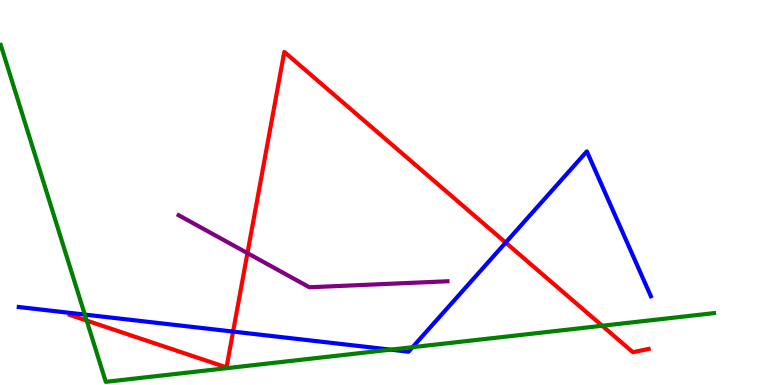[{'lines': ['blue', 'red'], 'intersections': [{'x': 3.01, 'y': 1.39}, {'x': 6.52, 'y': 3.7}]}, {'lines': ['green', 'red'], 'intersections': [{'x': 1.12, 'y': 1.67}, {'x': 7.77, 'y': 1.54}]}, {'lines': ['purple', 'red'], 'intersections': [{'x': 3.19, 'y': 3.43}]}, {'lines': ['blue', 'green'], 'intersections': [{'x': 1.09, 'y': 1.83}, {'x': 5.04, 'y': 0.918}, {'x': 5.32, 'y': 0.982}]}, {'lines': ['blue', 'purple'], 'intersections': []}, {'lines': ['green', 'purple'], 'intersections': []}]